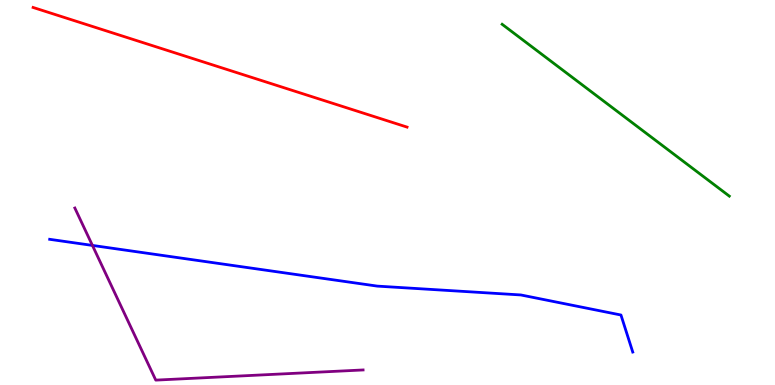[{'lines': ['blue', 'red'], 'intersections': []}, {'lines': ['green', 'red'], 'intersections': []}, {'lines': ['purple', 'red'], 'intersections': []}, {'lines': ['blue', 'green'], 'intersections': []}, {'lines': ['blue', 'purple'], 'intersections': [{'x': 1.19, 'y': 3.63}]}, {'lines': ['green', 'purple'], 'intersections': []}]